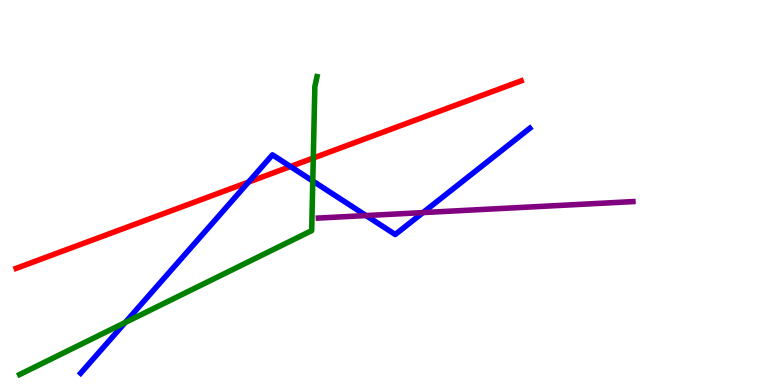[{'lines': ['blue', 'red'], 'intersections': [{'x': 3.21, 'y': 5.27}, {'x': 3.75, 'y': 5.67}]}, {'lines': ['green', 'red'], 'intersections': [{'x': 4.04, 'y': 5.89}]}, {'lines': ['purple', 'red'], 'intersections': []}, {'lines': ['blue', 'green'], 'intersections': [{'x': 1.62, 'y': 1.62}, {'x': 4.04, 'y': 5.3}]}, {'lines': ['blue', 'purple'], 'intersections': [{'x': 4.72, 'y': 4.4}, {'x': 5.46, 'y': 4.48}]}, {'lines': ['green', 'purple'], 'intersections': []}]